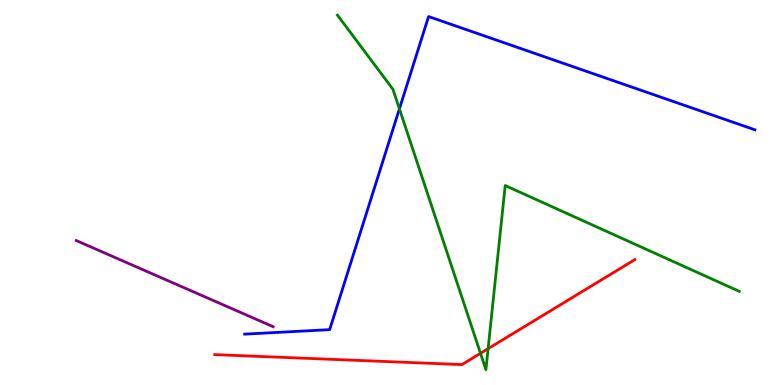[{'lines': ['blue', 'red'], 'intersections': []}, {'lines': ['green', 'red'], 'intersections': [{'x': 6.2, 'y': 0.823}, {'x': 6.3, 'y': 0.943}]}, {'lines': ['purple', 'red'], 'intersections': []}, {'lines': ['blue', 'green'], 'intersections': [{'x': 5.15, 'y': 7.17}]}, {'lines': ['blue', 'purple'], 'intersections': []}, {'lines': ['green', 'purple'], 'intersections': []}]